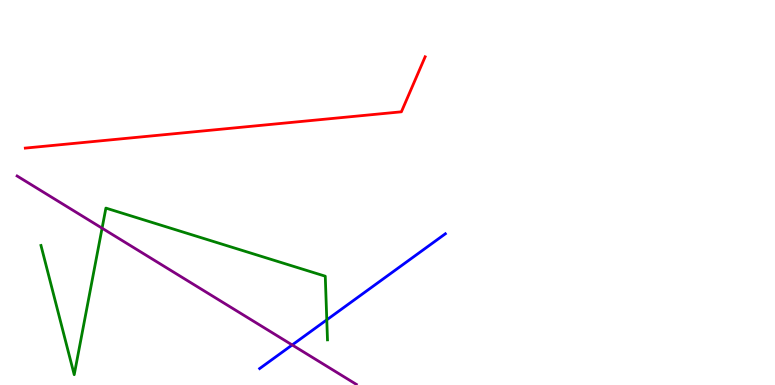[{'lines': ['blue', 'red'], 'intersections': []}, {'lines': ['green', 'red'], 'intersections': []}, {'lines': ['purple', 'red'], 'intersections': []}, {'lines': ['blue', 'green'], 'intersections': [{'x': 4.22, 'y': 1.69}]}, {'lines': ['blue', 'purple'], 'intersections': [{'x': 3.77, 'y': 1.04}]}, {'lines': ['green', 'purple'], 'intersections': [{'x': 1.32, 'y': 4.07}]}]